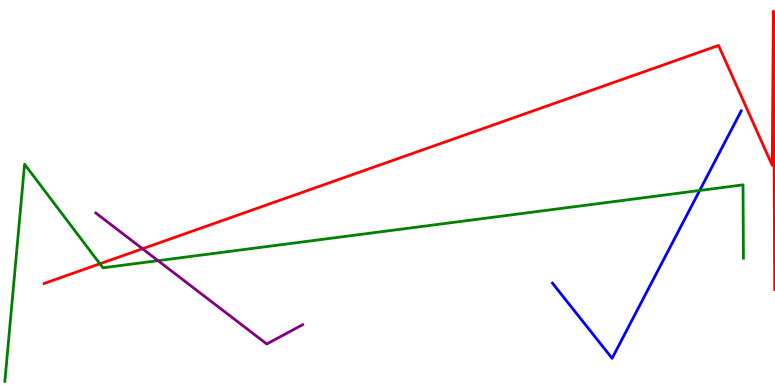[{'lines': ['blue', 'red'], 'intersections': []}, {'lines': ['green', 'red'], 'intersections': [{'x': 1.29, 'y': 3.15}]}, {'lines': ['purple', 'red'], 'intersections': [{'x': 1.84, 'y': 3.54}]}, {'lines': ['blue', 'green'], 'intersections': [{'x': 9.03, 'y': 5.05}]}, {'lines': ['blue', 'purple'], 'intersections': []}, {'lines': ['green', 'purple'], 'intersections': [{'x': 2.04, 'y': 3.23}]}]